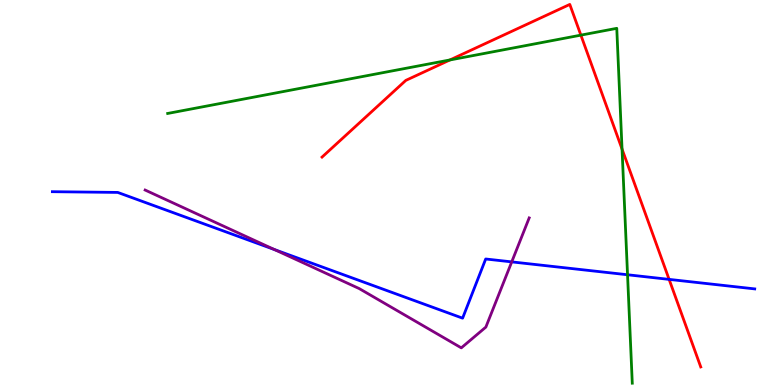[{'lines': ['blue', 'red'], 'intersections': [{'x': 8.63, 'y': 2.74}]}, {'lines': ['green', 'red'], 'intersections': [{'x': 5.81, 'y': 8.44}, {'x': 7.5, 'y': 9.09}, {'x': 8.03, 'y': 6.13}]}, {'lines': ['purple', 'red'], 'intersections': []}, {'lines': ['blue', 'green'], 'intersections': [{'x': 8.1, 'y': 2.86}]}, {'lines': ['blue', 'purple'], 'intersections': [{'x': 3.54, 'y': 3.52}, {'x': 6.6, 'y': 3.2}]}, {'lines': ['green', 'purple'], 'intersections': []}]